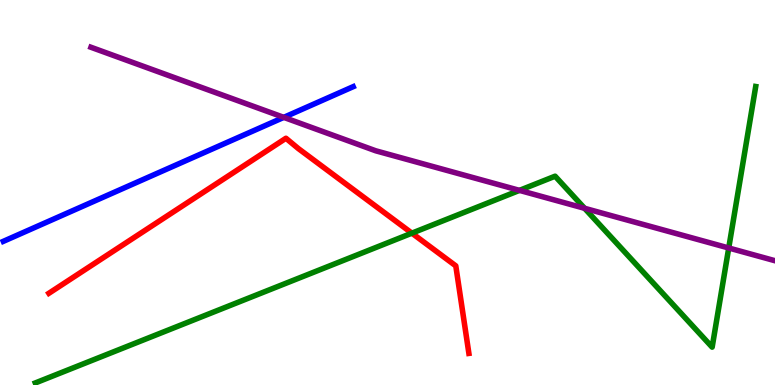[{'lines': ['blue', 'red'], 'intersections': []}, {'lines': ['green', 'red'], 'intersections': [{'x': 5.31, 'y': 3.94}]}, {'lines': ['purple', 'red'], 'intersections': []}, {'lines': ['blue', 'green'], 'intersections': []}, {'lines': ['blue', 'purple'], 'intersections': [{'x': 3.66, 'y': 6.95}]}, {'lines': ['green', 'purple'], 'intersections': [{'x': 6.7, 'y': 5.06}, {'x': 7.54, 'y': 4.59}, {'x': 9.4, 'y': 3.56}]}]